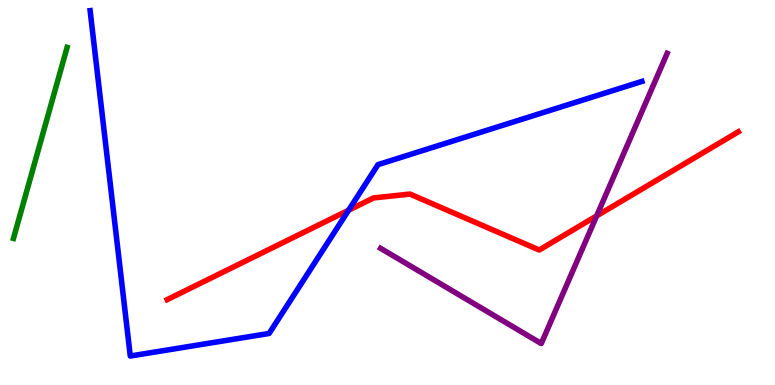[{'lines': ['blue', 'red'], 'intersections': [{'x': 4.5, 'y': 4.54}]}, {'lines': ['green', 'red'], 'intersections': []}, {'lines': ['purple', 'red'], 'intersections': [{'x': 7.7, 'y': 4.39}]}, {'lines': ['blue', 'green'], 'intersections': []}, {'lines': ['blue', 'purple'], 'intersections': []}, {'lines': ['green', 'purple'], 'intersections': []}]